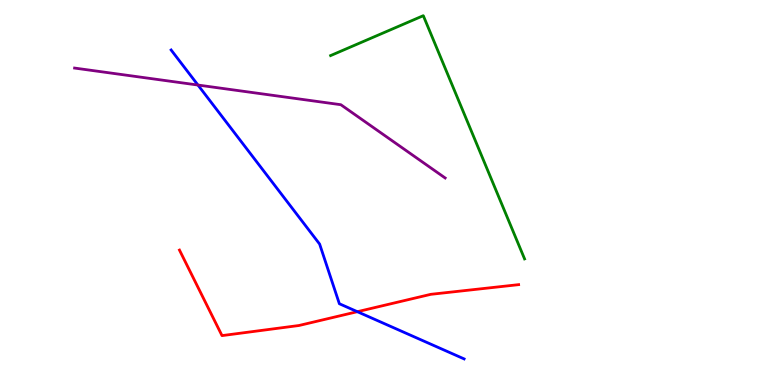[{'lines': ['blue', 'red'], 'intersections': [{'x': 4.61, 'y': 1.9}]}, {'lines': ['green', 'red'], 'intersections': []}, {'lines': ['purple', 'red'], 'intersections': []}, {'lines': ['blue', 'green'], 'intersections': []}, {'lines': ['blue', 'purple'], 'intersections': [{'x': 2.55, 'y': 7.79}]}, {'lines': ['green', 'purple'], 'intersections': []}]